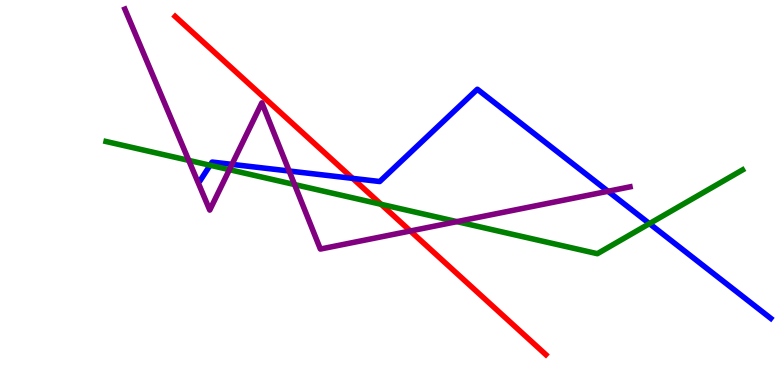[{'lines': ['blue', 'red'], 'intersections': [{'x': 4.55, 'y': 5.37}]}, {'lines': ['green', 'red'], 'intersections': [{'x': 4.92, 'y': 4.69}]}, {'lines': ['purple', 'red'], 'intersections': [{'x': 5.29, 'y': 4.0}]}, {'lines': ['blue', 'green'], 'intersections': [{'x': 2.71, 'y': 5.71}, {'x': 8.38, 'y': 4.19}]}, {'lines': ['blue', 'purple'], 'intersections': [{'x': 2.99, 'y': 5.73}, {'x': 3.73, 'y': 5.56}, {'x': 7.85, 'y': 5.03}]}, {'lines': ['green', 'purple'], 'intersections': [{'x': 2.44, 'y': 5.83}, {'x': 2.96, 'y': 5.59}, {'x': 3.8, 'y': 5.21}, {'x': 5.9, 'y': 4.24}]}]